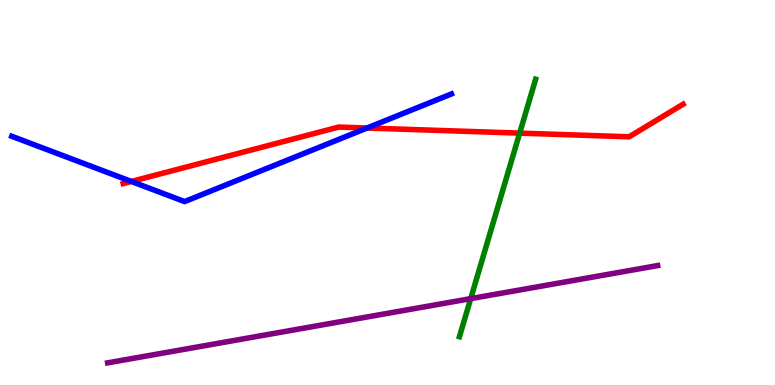[{'lines': ['blue', 'red'], 'intersections': [{'x': 1.69, 'y': 5.29}, {'x': 4.74, 'y': 6.67}]}, {'lines': ['green', 'red'], 'intersections': [{'x': 6.71, 'y': 6.54}]}, {'lines': ['purple', 'red'], 'intersections': []}, {'lines': ['blue', 'green'], 'intersections': []}, {'lines': ['blue', 'purple'], 'intersections': []}, {'lines': ['green', 'purple'], 'intersections': [{'x': 6.07, 'y': 2.24}]}]